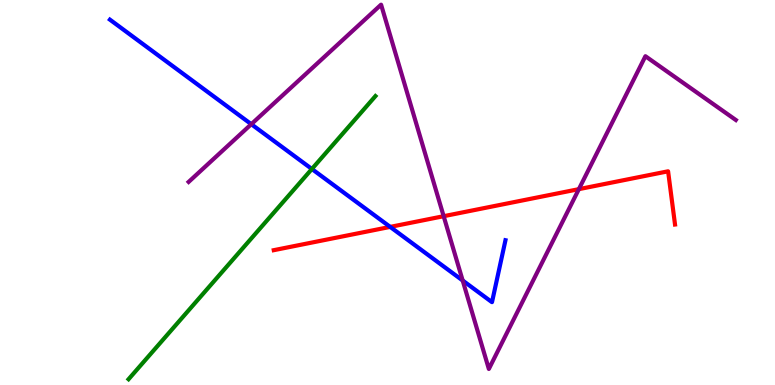[{'lines': ['blue', 'red'], 'intersections': [{'x': 5.03, 'y': 4.11}]}, {'lines': ['green', 'red'], 'intersections': []}, {'lines': ['purple', 'red'], 'intersections': [{'x': 5.72, 'y': 4.38}, {'x': 7.47, 'y': 5.09}]}, {'lines': ['blue', 'green'], 'intersections': [{'x': 4.02, 'y': 5.61}]}, {'lines': ['blue', 'purple'], 'intersections': [{'x': 3.24, 'y': 6.77}, {'x': 5.97, 'y': 2.71}]}, {'lines': ['green', 'purple'], 'intersections': []}]